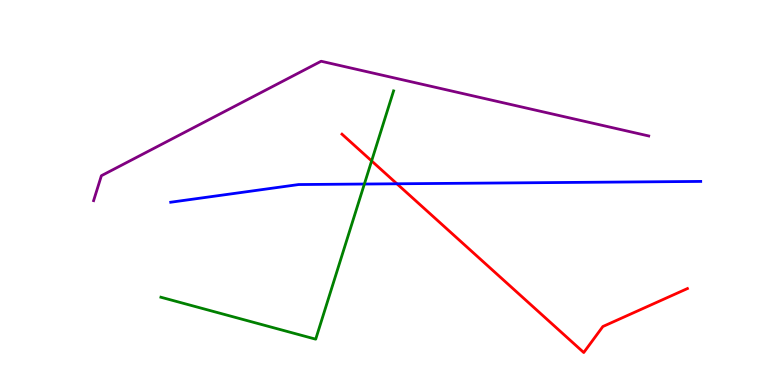[{'lines': ['blue', 'red'], 'intersections': [{'x': 5.12, 'y': 5.23}]}, {'lines': ['green', 'red'], 'intersections': [{'x': 4.8, 'y': 5.82}]}, {'lines': ['purple', 'red'], 'intersections': []}, {'lines': ['blue', 'green'], 'intersections': [{'x': 4.7, 'y': 5.22}]}, {'lines': ['blue', 'purple'], 'intersections': []}, {'lines': ['green', 'purple'], 'intersections': []}]